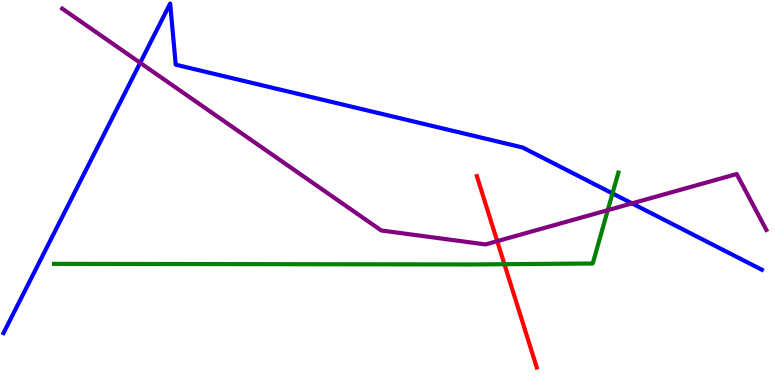[{'lines': ['blue', 'red'], 'intersections': []}, {'lines': ['green', 'red'], 'intersections': [{'x': 6.51, 'y': 3.14}]}, {'lines': ['purple', 'red'], 'intersections': [{'x': 6.42, 'y': 3.74}]}, {'lines': ['blue', 'green'], 'intersections': [{'x': 7.9, 'y': 4.98}]}, {'lines': ['blue', 'purple'], 'intersections': [{'x': 1.81, 'y': 8.37}, {'x': 8.15, 'y': 4.72}]}, {'lines': ['green', 'purple'], 'intersections': [{'x': 7.84, 'y': 4.54}]}]